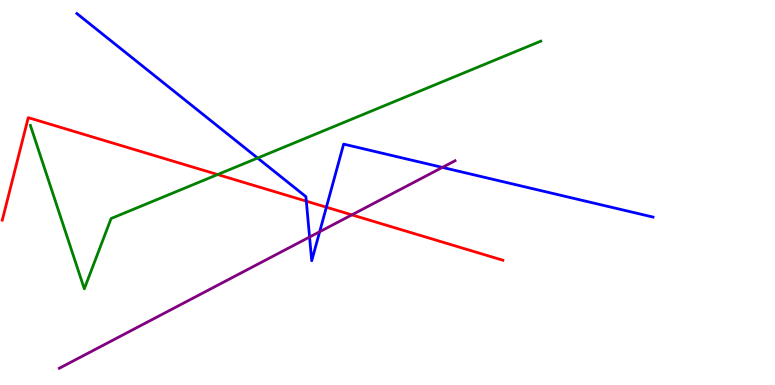[{'lines': ['blue', 'red'], 'intersections': [{'x': 3.95, 'y': 4.77}, {'x': 4.21, 'y': 4.62}]}, {'lines': ['green', 'red'], 'intersections': [{'x': 2.81, 'y': 5.47}]}, {'lines': ['purple', 'red'], 'intersections': [{'x': 4.54, 'y': 4.42}]}, {'lines': ['blue', 'green'], 'intersections': [{'x': 3.32, 'y': 5.9}]}, {'lines': ['blue', 'purple'], 'intersections': [{'x': 3.99, 'y': 3.84}, {'x': 4.12, 'y': 3.98}, {'x': 5.71, 'y': 5.65}]}, {'lines': ['green', 'purple'], 'intersections': []}]